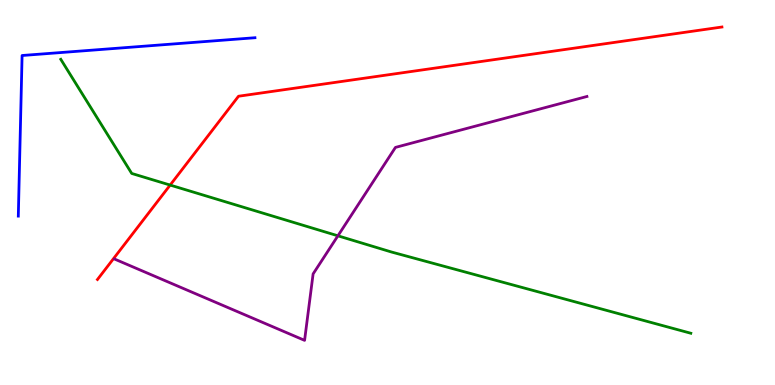[{'lines': ['blue', 'red'], 'intersections': []}, {'lines': ['green', 'red'], 'intersections': [{'x': 2.2, 'y': 5.19}]}, {'lines': ['purple', 'red'], 'intersections': []}, {'lines': ['blue', 'green'], 'intersections': []}, {'lines': ['blue', 'purple'], 'intersections': []}, {'lines': ['green', 'purple'], 'intersections': [{'x': 4.36, 'y': 3.88}]}]